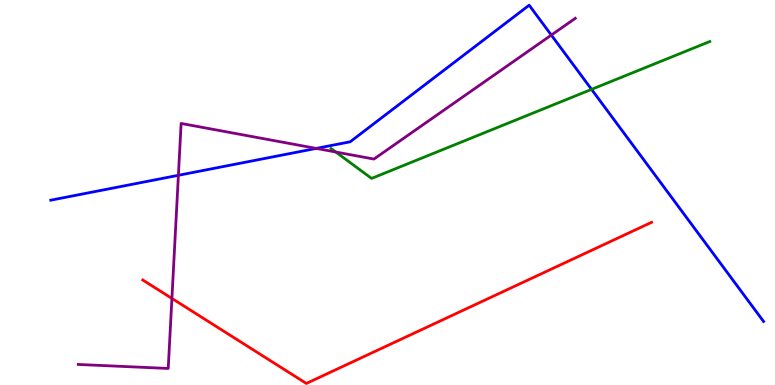[{'lines': ['blue', 'red'], 'intersections': []}, {'lines': ['green', 'red'], 'intersections': []}, {'lines': ['purple', 'red'], 'intersections': [{'x': 2.22, 'y': 2.25}]}, {'lines': ['blue', 'green'], 'intersections': [{'x': 7.63, 'y': 7.68}]}, {'lines': ['blue', 'purple'], 'intersections': [{'x': 2.3, 'y': 5.45}, {'x': 4.08, 'y': 6.15}, {'x': 7.11, 'y': 9.09}]}, {'lines': ['green', 'purple'], 'intersections': [{'x': 4.33, 'y': 6.05}]}]